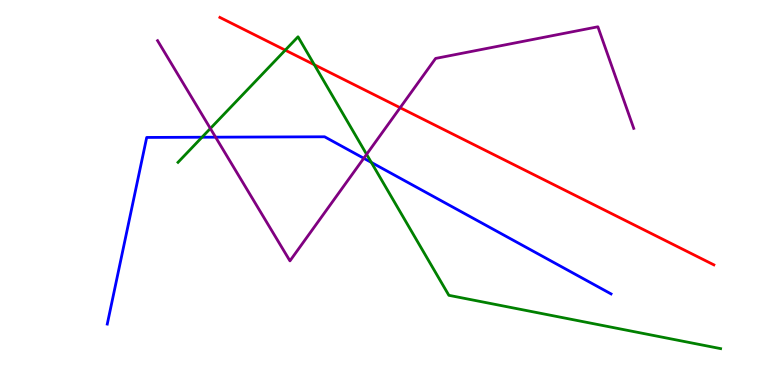[{'lines': ['blue', 'red'], 'intersections': []}, {'lines': ['green', 'red'], 'intersections': [{'x': 3.68, 'y': 8.7}, {'x': 4.06, 'y': 8.32}]}, {'lines': ['purple', 'red'], 'intersections': [{'x': 5.16, 'y': 7.2}]}, {'lines': ['blue', 'green'], 'intersections': [{'x': 2.61, 'y': 6.44}, {'x': 4.79, 'y': 5.78}]}, {'lines': ['blue', 'purple'], 'intersections': [{'x': 2.78, 'y': 6.44}, {'x': 4.69, 'y': 5.89}]}, {'lines': ['green', 'purple'], 'intersections': [{'x': 2.71, 'y': 6.66}, {'x': 4.73, 'y': 5.99}]}]